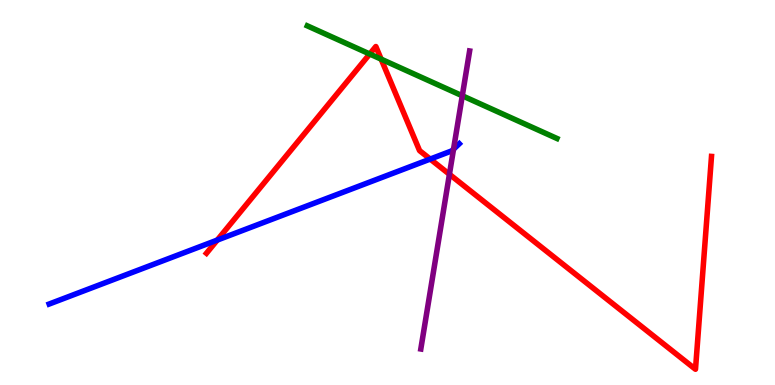[{'lines': ['blue', 'red'], 'intersections': [{'x': 2.8, 'y': 3.76}, {'x': 5.55, 'y': 5.87}]}, {'lines': ['green', 'red'], 'intersections': [{'x': 4.77, 'y': 8.6}, {'x': 4.92, 'y': 8.46}]}, {'lines': ['purple', 'red'], 'intersections': [{'x': 5.8, 'y': 5.47}]}, {'lines': ['blue', 'green'], 'intersections': []}, {'lines': ['blue', 'purple'], 'intersections': [{'x': 5.85, 'y': 6.13}]}, {'lines': ['green', 'purple'], 'intersections': [{'x': 5.97, 'y': 7.51}]}]